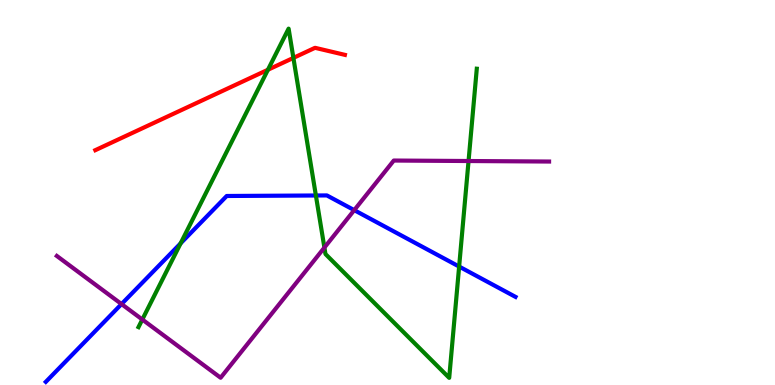[{'lines': ['blue', 'red'], 'intersections': []}, {'lines': ['green', 'red'], 'intersections': [{'x': 3.46, 'y': 8.19}, {'x': 3.79, 'y': 8.5}]}, {'lines': ['purple', 'red'], 'intersections': []}, {'lines': ['blue', 'green'], 'intersections': [{'x': 2.33, 'y': 3.68}, {'x': 4.08, 'y': 4.92}, {'x': 5.92, 'y': 3.08}]}, {'lines': ['blue', 'purple'], 'intersections': [{'x': 1.57, 'y': 2.1}, {'x': 4.57, 'y': 4.54}]}, {'lines': ['green', 'purple'], 'intersections': [{'x': 1.84, 'y': 1.7}, {'x': 4.19, 'y': 3.57}, {'x': 6.05, 'y': 5.82}]}]